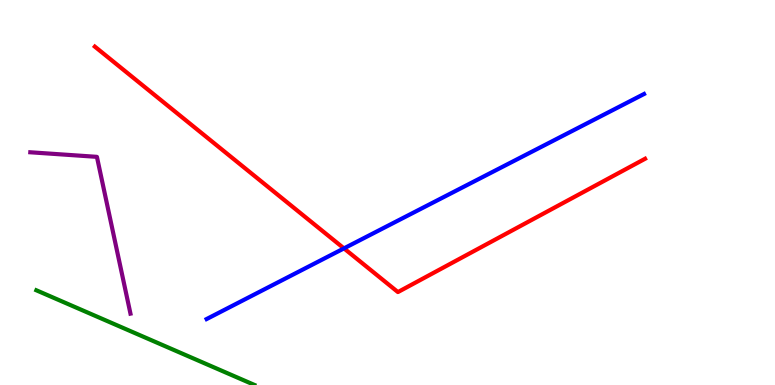[{'lines': ['blue', 'red'], 'intersections': [{'x': 4.44, 'y': 3.55}]}, {'lines': ['green', 'red'], 'intersections': []}, {'lines': ['purple', 'red'], 'intersections': []}, {'lines': ['blue', 'green'], 'intersections': []}, {'lines': ['blue', 'purple'], 'intersections': []}, {'lines': ['green', 'purple'], 'intersections': []}]